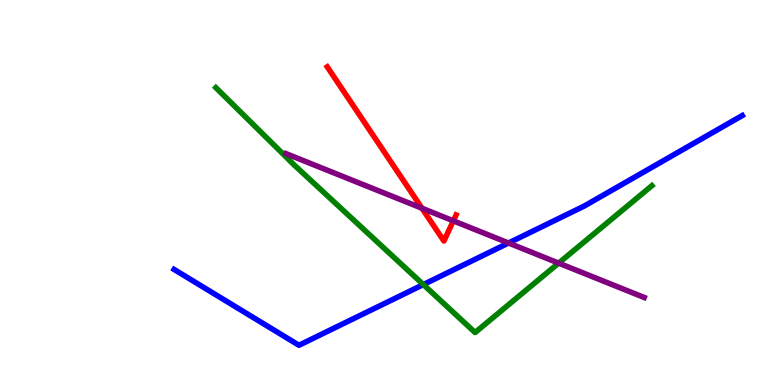[{'lines': ['blue', 'red'], 'intersections': []}, {'lines': ['green', 'red'], 'intersections': []}, {'lines': ['purple', 'red'], 'intersections': [{'x': 5.44, 'y': 4.59}, {'x': 5.85, 'y': 4.26}]}, {'lines': ['blue', 'green'], 'intersections': [{'x': 5.46, 'y': 2.61}]}, {'lines': ['blue', 'purple'], 'intersections': [{'x': 6.56, 'y': 3.69}]}, {'lines': ['green', 'purple'], 'intersections': [{'x': 7.21, 'y': 3.17}]}]